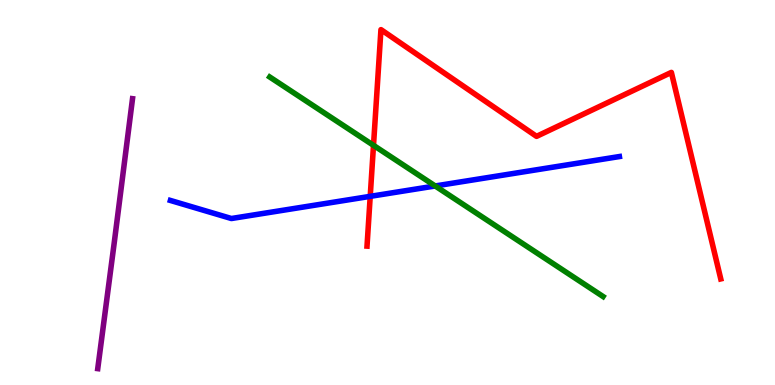[{'lines': ['blue', 'red'], 'intersections': [{'x': 4.78, 'y': 4.9}]}, {'lines': ['green', 'red'], 'intersections': [{'x': 4.82, 'y': 6.22}]}, {'lines': ['purple', 'red'], 'intersections': []}, {'lines': ['blue', 'green'], 'intersections': [{'x': 5.62, 'y': 5.17}]}, {'lines': ['blue', 'purple'], 'intersections': []}, {'lines': ['green', 'purple'], 'intersections': []}]